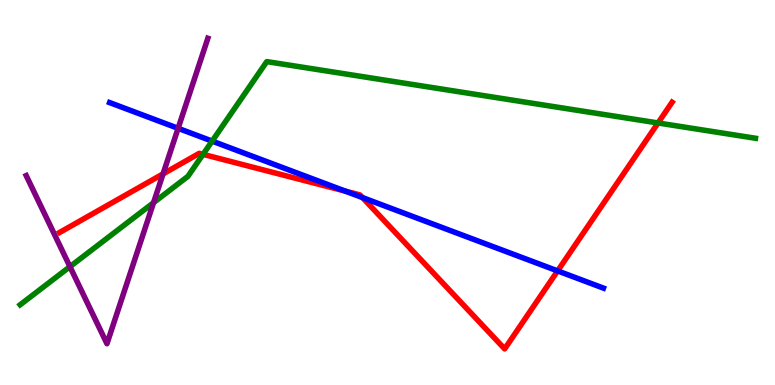[{'lines': ['blue', 'red'], 'intersections': [{'x': 4.46, 'y': 5.04}, {'x': 4.68, 'y': 4.87}, {'x': 7.2, 'y': 2.96}]}, {'lines': ['green', 'red'], 'intersections': [{'x': 2.62, 'y': 5.99}, {'x': 8.49, 'y': 6.81}]}, {'lines': ['purple', 'red'], 'intersections': [{'x': 2.1, 'y': 5.48}]}, {'lines': ['blue', 'green'], 'intersections': [{'x': 2.74, 'y': 6.33}]}, {'lines': ['blue', 'purple'], 'intersections': [{'x': 2.3, 'y': 6.67}]}, {'lines': ['green', 'purple'], 'intersections': [{'x': 0.903, 'y': 3.07}, {'x': 1.98, 'y': 4.74}]}]